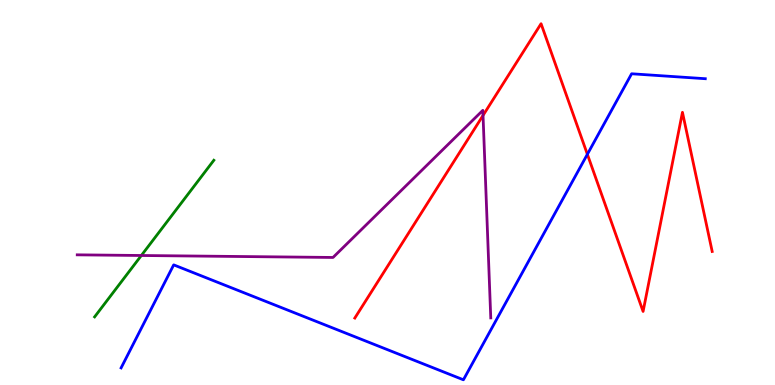[{'lines': ['blue', 'red'], 'intersections': [{'x': 7.58, 'y': 5.99}]}, {'lines': ['green', 'red'], 'intersections': []}, {'lines': ['purple', 'red'], 'intersections': [{'x': 6.23, 'y': 7.0}]}, {'lines': ['blue', 'green'], 'intersections': []}, {'lines': ['blue', 'purple'], 'intersections': []}, {'lines': ['green', 'purple'], 'intersections': [{'x': 1.82, 'y': 3.36}]}]